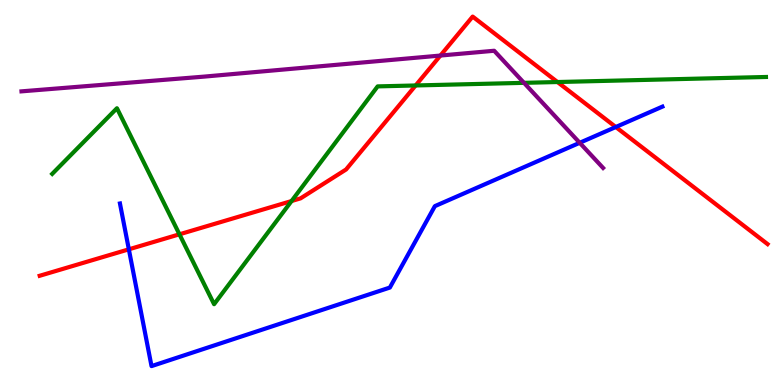[{'lines': ['blue', 'red'], 'intersections': [{'x': 1.66, 'y': 3.52}, {'x': 7.95, 'y': 6.7}]}, {'lines': ['green', 'red'], 'intersections': [{'x': 2.32, 'y': 3.91}, {'x': 3.76, 'y': 4.78}, {'x': 5.36, 'y': 7.78}, {'x': 7.19, 'y': 7.87}]}, {'lines': ['purple', 'red'], 'intersections': [{'x': 5.68, 'y': 8.56}]}, {'lines': ['blue', 'green'], 'intersections': []}, {'lines': ['blue', 'purple'], 'intersections': [{'x': 7.48, 'y': 6.29}]}, {'lines': ['green', 'purple'], 'intersections': [{'x': 6.76, 'y': 7.85}]}]